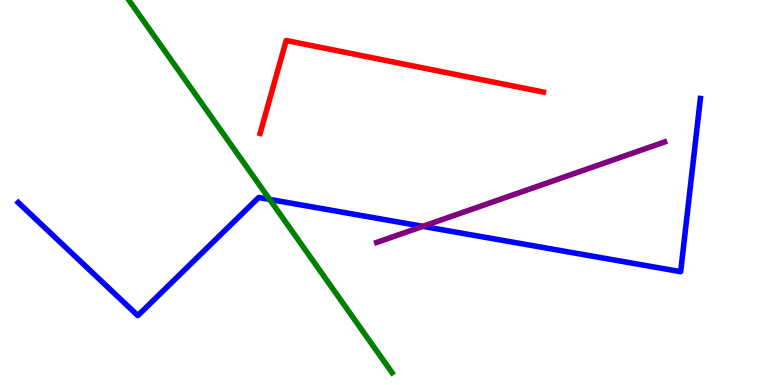[{'lines': ['blue', 'red'], 'intersections': []}, {'lines': ['green', 'red'], 'intersections': []}, {'lines': ['purple', 'red'], 'intersections': []}, {'lines': ['blue', 'green'], 'intersections': [{'x': 3.48, 'y': 4.82}]}, {'lines': ['blue', 'purple'], 'intersections': [{'x': 5.46, 'y': 4.12}]}, {'lines': ['green', 'purple'], 'intersections': []}]